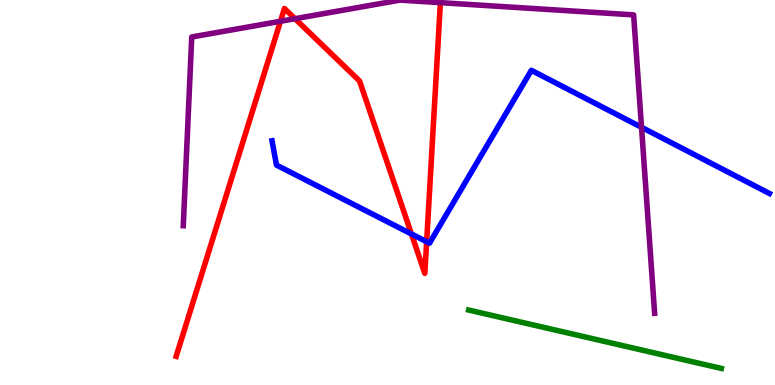[{'lines': ['blue', 'red'], 'intersections': [{'x': 5.31, 'y': 3.92}, {'x': 5.5, 'y': 3.72}]}, {'lines': ['green', 'red'], 'intersections': []}, {'lines': ['purple', 'red'], 'intersections': [{'x': 3.62, 'y': 9.45}, {'x': 3.81, 'y': 9.51}]}, {'lines': ['blue', 'green'], 'intersections': []}, {'lines': ['blue', 'purple'], 'intersections': [{'x': 8.28, 'y': 6.69}]}, {'lines': ['green', 'purple'], 'intersections': []}]